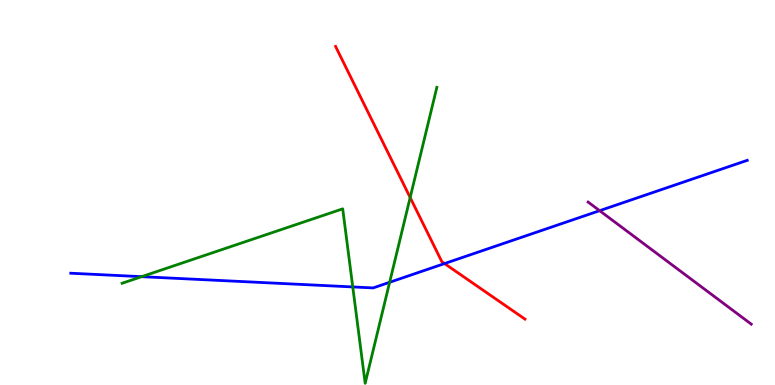[{'lines': ['blue', 'red'], 'intersections': [{'x': 5.74, 'y': 3.15}]}, {'lines': ['green', 'red'], 'intersections': [{'x': 5.29, 'y': 4.87}]}, {'lines': ['purple', 'red'], 'intersections': []}, {'lines': ['blue', 'green'], 'intersections': [{'x': 1.83, 'y': 2.81}, {'x': 4.55, 'y': 2.55}, {'x': 5.03, 'y': 2.67}]}, {'lines': ['blue', 'purple'], 'intersections': [{'x': 7.74, 'y': 4.53}]}, {'lines': ['green', 'purple'], 'intersections': []}]